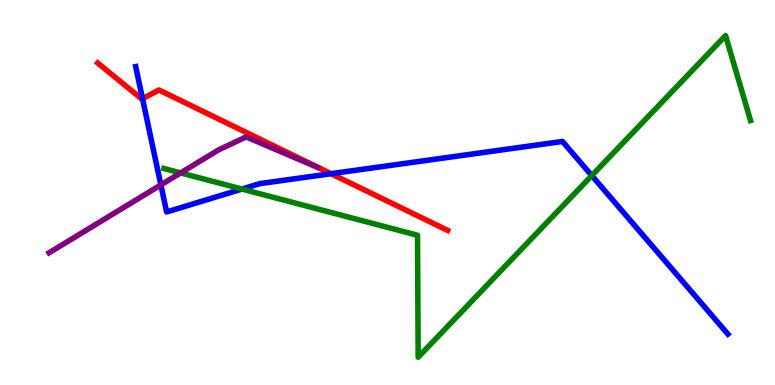[{'lines': ['blue', 'red'], 'intersections': [{'x': 1.84, 'y': 7.44}, {'x': 4.27, 'y': 5.49}]}, {'lines': ['green', 'red'], 'intersections': []}, {'lines': ['purple', 'red'], 'intersections': []}, {'lines': ['blue', 'green'], 'intersections': [{'x': 3.12, 'y': 5.09}, {'x': 7.64, 'y': 5.44}]}, {'lines': ['blue', 'purple'], 'intersections': [{'x': 2.08, 'y': 5.2}]}, {'lines': ['green', 'purple'], 'intersections': [{'x': 2.33, 'y': 5.51}]}]